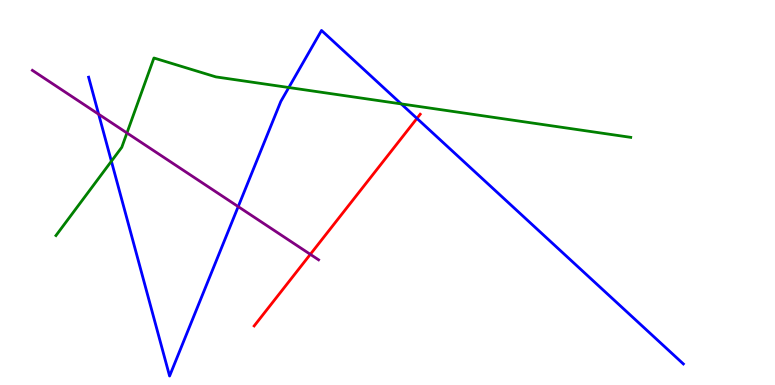[{'lines': ['blue', 'red'], 'intersections': [{'x': 5.38, 'y': 6.92}]}, {'lines': ['green', 'red'], 'intersections': []}, {'lines': ['purple', 'red'], 'intersections': [{'x': 4.0, 'y': 3.39}]}, {'lines': ['blue', 'green'], 'intersections': [{'x': 1.44, 'y': 5.81}, {'x': 3.73, 'y': 7.73}, {'x': 5.18, 'y': 7.3}]}, {'lines': ['blue', 'purple'], 'intersections': [{'x': 1.27, 'y': 7.03}, {'x': 3.07, 'y': 4.63}]}, {'lines': ['green', 'purple'], 'intersections': [{'x': 1.64, 'y': 6.55}]}]